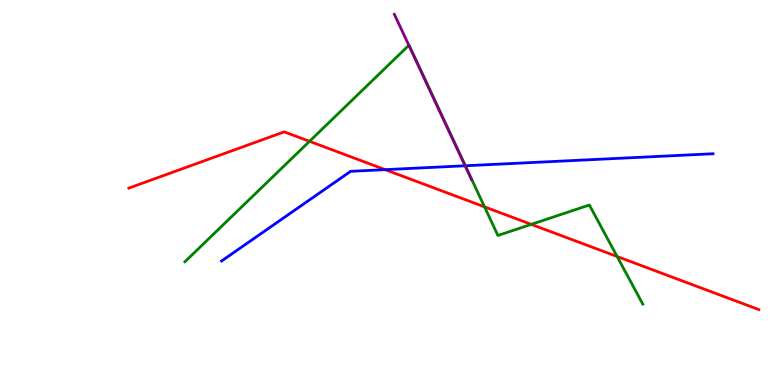[{'lines': ['blue', 'red'], 'intersections': [{'x': 4.97, 'y': 5.59}]}, {'lines': ['green', 'red'], 'intersections': [{'x': 3.99, 'y': 6.33}, {'x': 6.25, 'y': 4.63}, {'x': 6.86, 'y': 4.17}, {'x': 7.96, 'y': 3.34}]}, {'lines': ['purple', 'red'], 'intersections': []}, {'lines': ['blue', 'green'], 'intersections': [{'x': 6.0, 'y': 5.69}]}, {'lines': ['blue', 'purple'], 'intersections': [{'x': 6.0, 'y': 5.69}]}, {'lines': ['green', 'purple'], 'intersections': [{'x': 5.28, 'y': 8.82}]}]